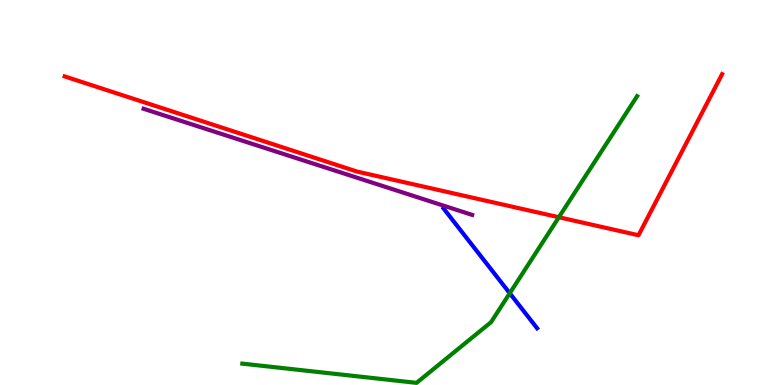[{'lines': ['blue', 'red'], 'intersections': []}, {'lines': ['green', 'red'], 'intersections': [{'x': 7.21, 'y': 4.36}]}, {'lines': ['purple', 'red'], 'intersections': []}, {'lines': ['blue', 'green'], 'intersections': [{'x': 6.58, 'y': 2.38}]}, {'lines': ['blue', 'purple'], 'intersections': []}, {'lines': ['green', 'purple'], 'intersections': []}]